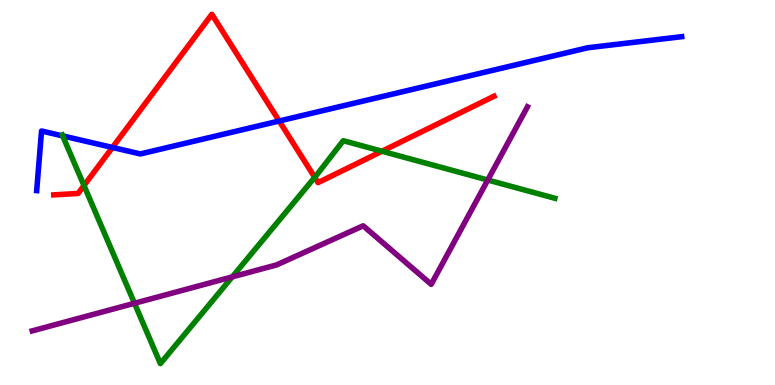[{'lines': ['blue', 'red'], 'intersections': [{'x': 1.45, 'y': 6.17}, {'x': 3.6, 'y': 6.86}]}, {'lines': ['green', 'red'], 'intersections': [{'x': 1.08, 'y': 5.18}, {'x': 4.06, 'y': 5.39}, {'x': 4.93, 'y': 6.07}]}, {'lines': ['purple', 'red'], 'intersections': []}, {'lines': ['blue', 'green'], 'intersections': [{'x': 0.809, 'y': 6.47}]}, {'lines': ['blue', 'purple'], 'intersections': []}, {'lines': ['green', 'purple'], 'intersections': [{'x': 1.74, 'y': 2.12}, {'x': 3.0, 'y': 2.81}, {'x': 6.29, 'y': 5.32}]}]